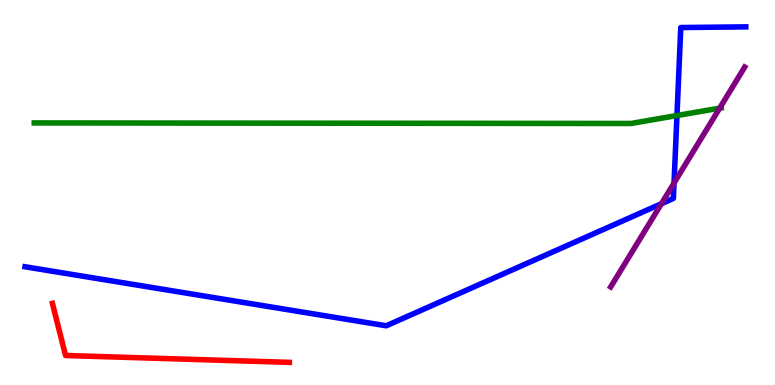[{'lines': ['blue', 'red'], 'intersections': []}, {'lines': ['green', 'red'], 'intersections': []}, {'lines': ['purple', 'red'], 'intersections': []}, {'lines': ['blue', 'green'], 'intersections': [{'x': 8.74, 'y': 7.0}]}, {'lines': ['blue', 'purple'], 'intersections': [{'x': 8.53, 'y': 4.71}, {'x': 8.7, 'y': 5.25}]}, {'lines': ['green', 'purple'], 'intersections': [{'x': 9.29, 'y': 7.19}]}]